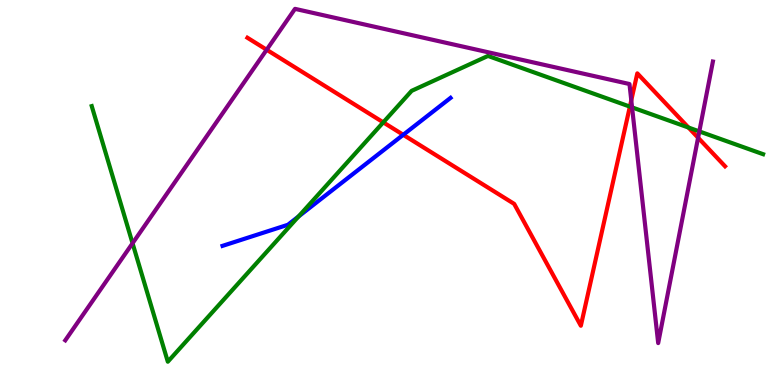[{'lines': ['blue', 'red'], 'intersections': [{'x': 5.2, 'y': 6.5}]}, {'lines': ['green', 'red'], 'intersections': [{'x': 4.95, 'y': 6.82}, {'x': 8.13, 'y': 7.23}, {'x': 8.88, 'y': 6.69}]}, {'lines': ['purple', 'red'], 'intersections': [{'x': 3.44, 'y': 8.71}, {'x': 8.15, 'y': 7.39}, {'x': 9.01, 'y': 6.42}]}, {'lines': ['blue', 'green'], 'intersections': [{'x': 3.85, 'y': 4.38}]}, {'lines': ['blue', 'purple'], 'intersections': []}, {'lines': ['green', 'purple'], 'intersections': [{'x': 1.71, 'y': 3.68}, {'x': 8.16, 'y': 7.21}, {'x': 9.02, 'y': 6.59}]}]